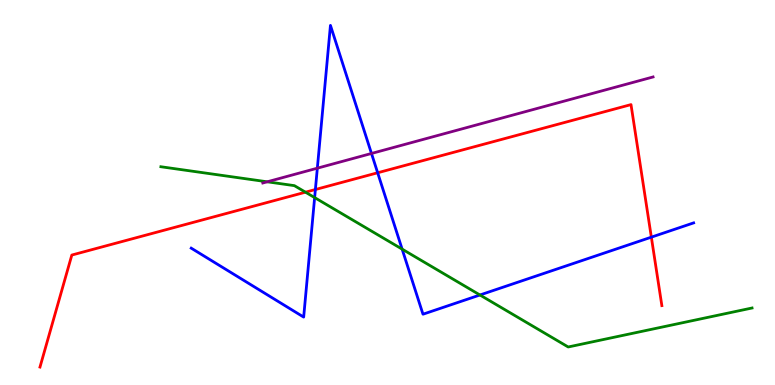[{'lines': ['blue', 'red'], 'intersections': [{'x': 4.07, 'y': 5.08}, {'x': 4.87, 'y': 5.51}, {'x': 8.4, 'y': 3.84}]}, {'lines': ['green', 'red'], 'intersections': [{'x': 3.94, 'y': 5.01}]}, {'lines': ['purple', 'red'], 'intersections': []}, {'lines': ['blue', 'green'], 'intersections': [{'x': 4.06, 'y': 4.87}, {'x': 5.19, 'y': 3.53}, {'x': 6.19, 'y': 2.34}]}, {'lines': ['blue', 'purple'], 'intersections': [{'x': 4.09, 'y': 5.63}, {'x': 4.79, 'y': 6.01}]}, {'lines': ['green', 'purple'], 'intersections': [{'x': 3.45, 'y': 5.28}]}]